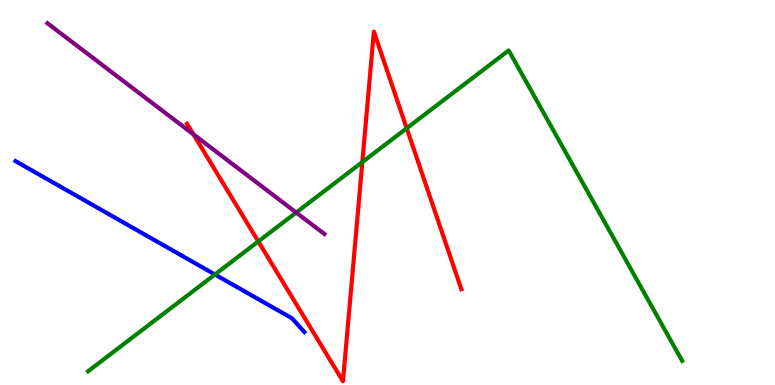[{'lines': ['blue', 'red'], 'intersections': []}, {'lines': ['green', 'red'], 'intersections': [{'x': 3.33, 'y': 3.73}, {'x': 4.68, 'y': 5.79}, {'x': 5.25, 'y': 6.67}]}, {'lines': ['purple', 'red'], 'intersections': [{'x': 2.5, 'y': 6.51}]}, {'lines': ['blue', 'green'], 'intersections': [{'x': 2.77, 'y': 2.87}]}, {'lines': ['blue', 'purple'], 'intersections': []}, {'lines': ['green', 'purple'], 'intersections': [{'x': 3.82, 'y': 4.48}]}]